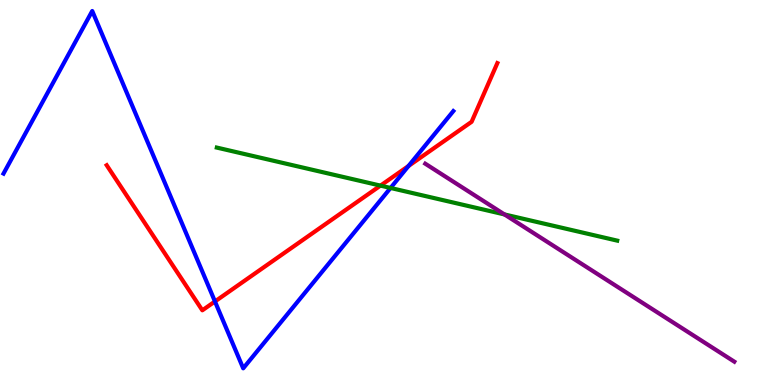[{'lines': ['blue', 'red'], 'intersections': [{'x': 2.77, 'y': 2.17}, {'x': 5.27, 'y': 5.69}]}, {'lines': ['green', 'red'], 'intersections': [{'x': 4.91, 'y': 5.18}]}, {'lines': ['purple', 'red'], 'intersections': []}, {'lines': ['blue', 'green'], 'intersections': [{'x': 5.04, 'y': 5.12}]}, {'lines': ['blue', 'purple'], 'intersections': []}, {'lines': ['green', 'purple'], 'intersections': [{'x': 6.51, 'y': 4.43}]}]